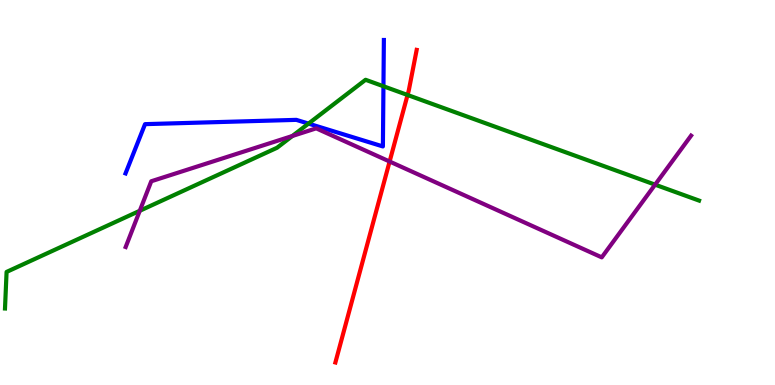[{'lines': ['blue', 'red'], 'intersections': []}, {'lines': ['green', 'red'], 'intersections': [{'x': 5.26, 'y': 7.53}]}, {'lines': ['purple', 'red'], 'intersections': [{'x': 5.03, 'y': 5.8}]}, {'lines': ['blue', 'green'], 'intersections': [{'x': 3.98, 'y': 6.79}, {'x': 4.95, 'y': 7.76}]}, {'lines': ['blue', 'purple'], 'intersections': []}, {'lines': ['green', 'purple'], 'intersections': [{'x': 1.8, 'y': 4.53}, {'x': 3.77, 'y': 6.47}, {'x': 8.45, 'y': 5.2}]}]